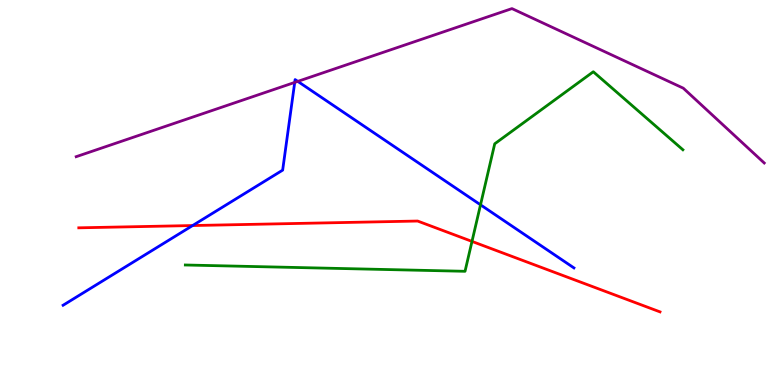[{'lines': ['blue', 'red'], 'intersections': [{'x': 2.49, 'y': 4.14}]}, {'lines': ['green', 'red'], 'intersections': [{'x': 6.09, 'y': 3.73}]}, {'lines': ['purple', 'red'], 'intersections': []}, {'lines': ['blue', 'green'], 'intersections': [{'x': 6.2, 'y': 4.68}]}, {'lines': ['blue', 'purple'], 'intersections': [{'x': 3.8, 'y': 7.86}, {'x': 3.84, 'y': 7.89}]}, {'lines': ['green', 'purple'], 'intersections': []}]